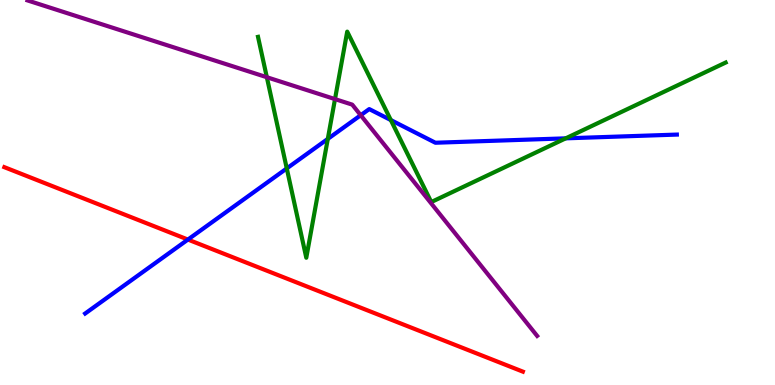[{'lines': ['blue', 'red'], 'intersections': [{'x': 2.42, 'y': 3.78}]}, {'lines': ['green', 'red'], 'intersections': []}, {'lines': ['purple', 'red'], 'intersections': []}, {'lines': ['blue', 'green'], 'intersections': [{'x': 3.7, 'y': 5.63}, {'x': 4.23, 'y': 6.39}, {'x': 5.04, 'y': 6.88}, {'x': 7.3, 'y': 6.41}]}, {'lines': ['blue', 'purple'], 'intersections': [{'x': 4.65, 'y': 7.01}]}, {'lines': ['green', 'purple'], 'intersections': [{'x': 3.44, 'y': 7.99}, {'x': 4.32, 'y': 7.43}]}]